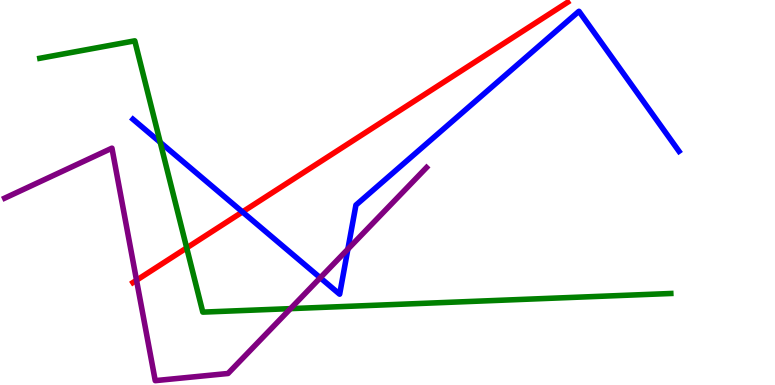[{'lines': ['blue', 'red'], 'intersections': [{'x': 3.13, 'y': 4.5}]}, {'lines': ['green', 'red'], 'intersections': [{'x': 2.41, 'y': 3.56}]}, {'lines': ['purple', 'red'], 'intersections': [{'x': 1.76, 'y': 2.72}]}, {'lines': ['blue', 'green'], 'intersections': [{'x': 2.07, 'y': 6.3}]}, {'lines': ['blue', 'purple'], 'intersections': [{'x': 4.13, 'y': 2.78}, {'x': 4.49, 'y': 3.53}]}, {'lines': ['green', 'purple'], 'intersections': [{'x': 3.75, 'y': 1.98}]}]